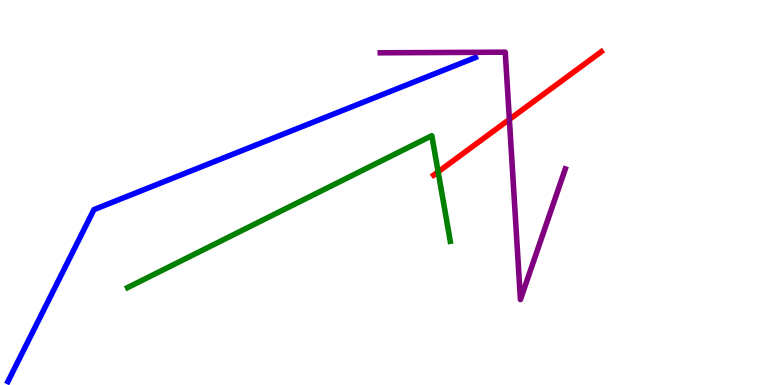[{'lines': ['blue', 'red'], 'intersections': []}, {'lines': ['green', 'red'], 'intersections': [{'x': 5.65, 'y': 5.54}]}, {'lines': ['purple', 'red'], 'intersections': [{'x': 6.57, 'y': 6.9}]}, {'lines': ['blue', 'green'], 'intersections': []}, {'lines': ['blue', 'purple'], 'intersections': []}, {'lines': ['green', 'purple'], 'intersections': []}]